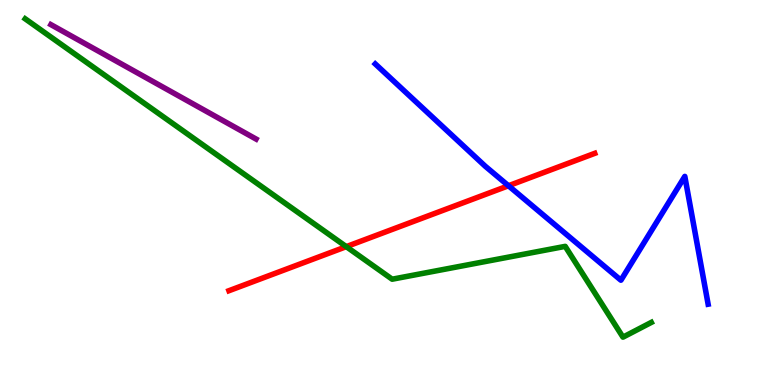[{'lines': ['blue', 'red'], 'intersections': [{'x': 6.56, 'y': 5.18}]}, {'lines': ['green', 'red'], 'intersections': [{'x': 4.47, 'y': 3.59}]}, {'lines': ['purple', 'red'], 'intersections': []}, {'lines': ['blue', 'green'], 'intersections': []}, {'lines': ['blue', 'purple'], 'intersections': []}, {'lines': ['green', 'purple'], 'intersections': []}]